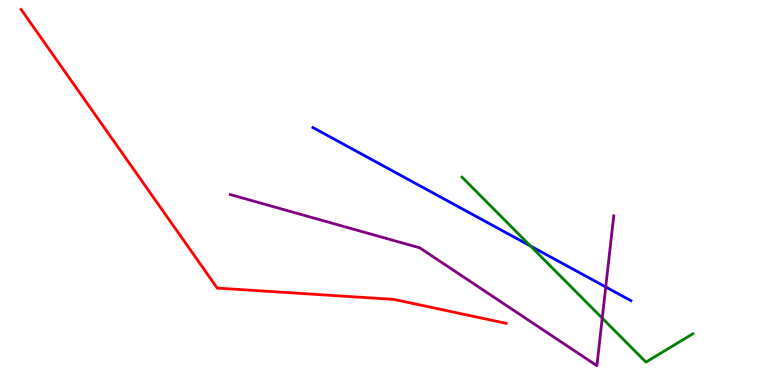[{'lines': ['blue', 'red'], 'intersections': []}, {'lines': ['green', 'red'], 'intersections': []}, {'lines': ['purple', 'red'], 'intersections': []}, {'lines': ['blue', 'green'], 'intersections': [{'x': 6.84, 'y': 3.61}]}, {'lines': ['blue', 'purple'], 'intersections': [{'x': 7.82, 'y': 2.55}]}, {'lines': ['green', 'purple'], 'intersections': [{'x': 7.77, 'y': 1.74}]}]